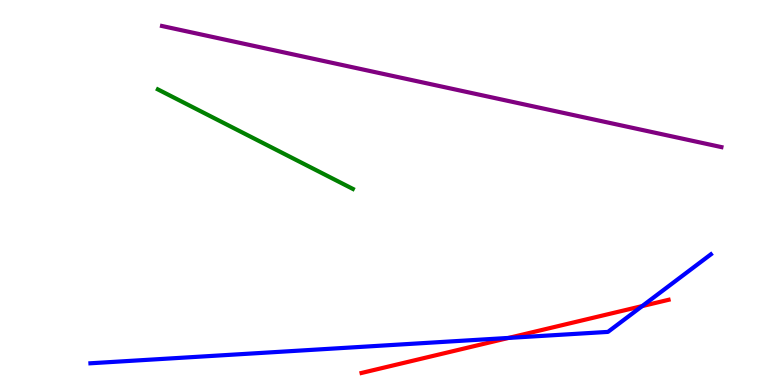[{'lines': ['blue', 'red'], 'intersections': [{'x': 6.56, 'y': 1.22}, {'x': 8.29, 'y': 2.05}]}, {'lines': ['green', 'red'], 'intersections': []}, {'lines': ['purple', 'red'], 'intersections': []}, {'lines': ['blue', 'green'], 'intersections': []}, {'lines': ['blue', 'purple'], 'intersections': []}, {'lines': ['green', 'purple'], 'intersections': []}]